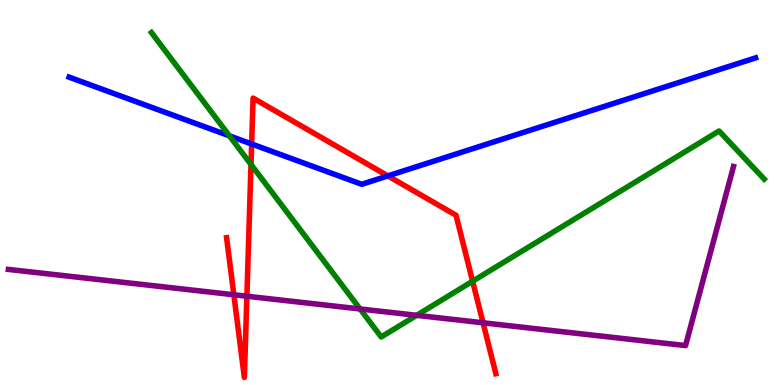[{'lines': ['blue', 'red'], 'intersections': [{'x': 3.25, 'y': 6.26}, {'x': 5.0, 'y': 5.43}]}, {'lines': ['green', 'red'], 'intersections': [{'x': 3.24, 'y': 5.73}, {'x': 6.1, 'y': 2.7}]}, {'lines': ['purple', 'red'], 'intersections': [{'x': 3.02, 'y': 2.34}, {'x': 3.19, 'y': 2.31}, {'x': 6.23, 'y': 1.62}]}, {'lines': ['blue', 'green'], 'intersections': [{'x': 2.96, 'y': 6.47}]}, {'lines': ['blue', 'purple'], 'intersections': []}, {'lines': ['green', 'purple'], 'intersections': [{'x': 4.65, 'y': 1.97}, {'x': 5.38, 'y': 1.81}]}]